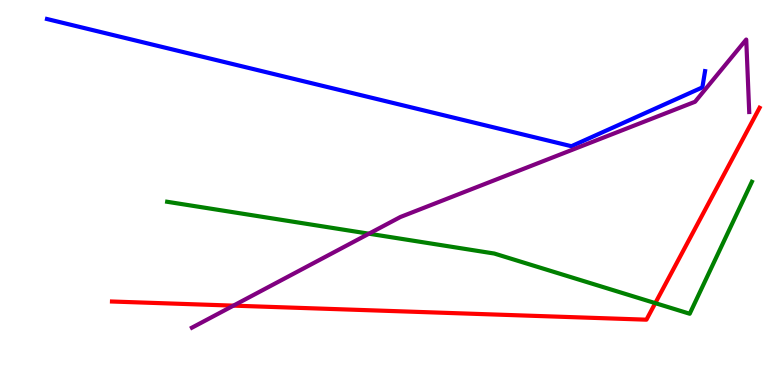[{'lines': ['blue', 'red'], 'intersections': []}, {'lines': ['green', 'red'], 'intersections': [{'x': 8.46, 'y': 2.13}]}, {'lines': ['purple', 'red'], 'intersections': [{'x': 3.01, 'y': 2.06}]}, {'lines': ['blue', 'green'], 'intersections': []}, {'lines': ['blue', 'purple'], 'intersections': []}, {'lines': ['green', 'purple'], 'intersections': [{'x': 4.76, 'y': 3.93}]}]